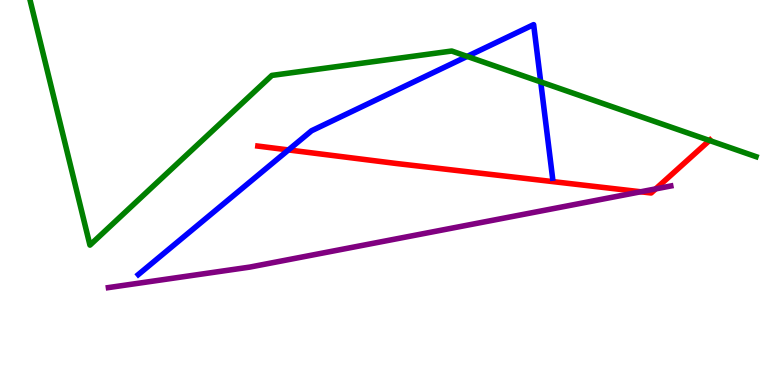[{'lines': ['blue', 'red'], 'intersections': [{'x': 3.72, 'y': 6.11}]}, {'lines': ['green', 'red'], 'intersections': [{'x': 9.15, 'y': 6.35}]}, {'lines': ['purple', 'red'], 'intersections': [{'x': 8.27, 'y': 5.02}, {'x': 8.46, 'y': 5.09}]}, {'lines': ['blue', 'green'], 'intersections': [{'x': 6.03, 'y': 8.54}, {'x': 6.98, 'y': 7.87}]}, {'lines': ['blue', 'purple'], 'intersections': []}, {'lines': ['green', 'purple'], 'intersections': []}]